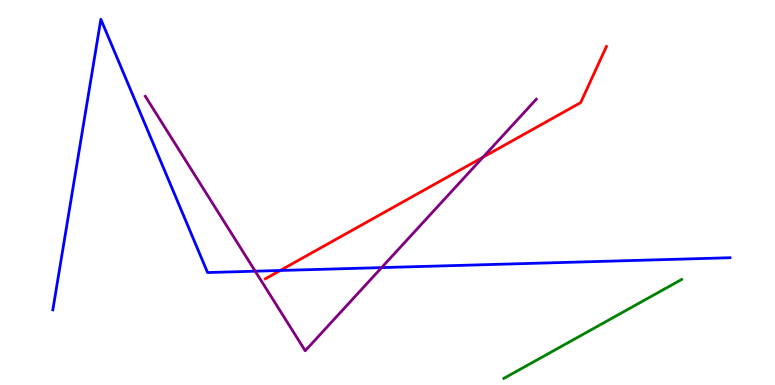[{'lines': ['blue', 'red'], 'intersections': [{'x': 3.62, 'y': 2.97}]}, {'lines': ['green', 'red'], 'intersections': []}, {'lines': ['purple', 'red'], 'intersections': [{'x': 6.23, 'y': 5.92}]}, {'lines': ['blue', 'green'], 'intersections': []}, {'lines': ['blue', 'purple'], 'intersections': [{'x': 3.29, 'y': 2.96}, {'x': 4.92, 'y': 3.05}]}, {'lines': ['green', 'purple'], 'intersections': []}]